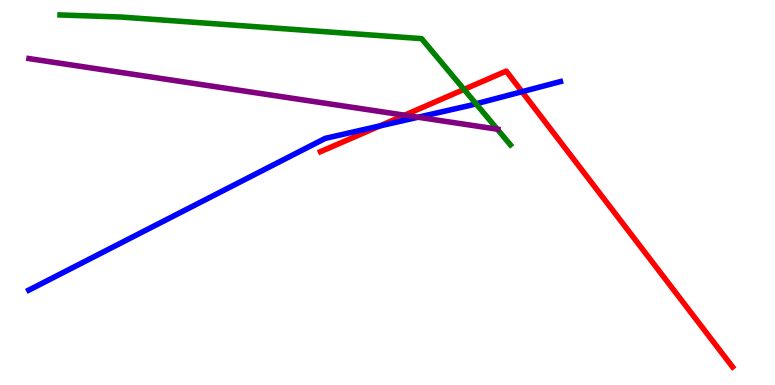[{'lines': ['blue', 'red'], 'intersections': [{'x': 4.9, 'y': 6.73}, {'x': 6.74, 'y': 7.62}]}, {'lines': ['green', 'red'], 'intersections': [{'x': 5.99, 'y': 7.68}]}, {'lines': ['purple', 'red'], 'intersections': [{'x': 5.22, 'y': 7.01}]}, {'lines': ['blue', 'green'], 'intersections': [{'x': 6.14, 'y': 7.3}]}, {'lines': ['blue', 'purple'], 'intersections': [{'x': 5.39, 'y': 6.95}]}, {'lines': ['green', 'purple'], 'intersections': [{'x': 6.42, 'y': 6.64}]}]